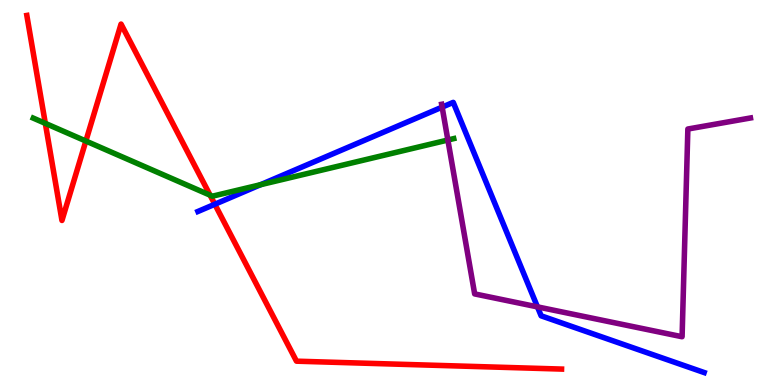[{'lines': ['blue', 'red'], 'intersections': [{'x': 2.77, 'y': 4.69}]}, {'lines': ['green', 'red'], 'intersections': [{'x': 0.585, 'y': 6.8}, {'x': 1.11, 'y': 6.34}, {'x': 2.71, 'y': 4.93}]}, {'lines': ['purple', 'red'], 'intersections': []}, {'lines': ['blue', 'green'], 'intersections': [{'x': 3.36, 'y': 5.2}]}, {'lines': ['blue', 'purple'], 'intersections': [{'x': 5.71, 'y': 7.22}, {'x': 6.93, 'y': 2.03}]}, {'lines': ['green', 'purple'], 'intersections': [{'x': 5.78, 'y': 6.36}]}]